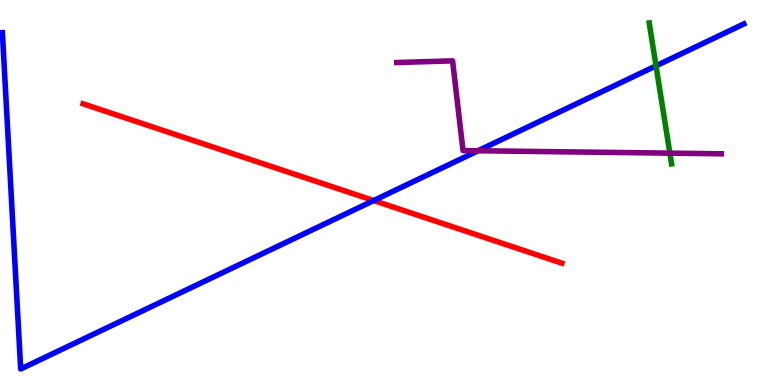[{'lines': ['blue', 'red'], 'intersections': [{'x': 4.82, 'y': 4.79}]}, {'lines': ['green', 'red'], 'intersections': []}, {'lines': ['purple', 'red'], 'intersections': []}, {'lines': ['blue', 'green'], 'intersections': [{'x': 8.46, 'y': 8.29}]}, {'lines': ['blue', 'purple'], 'intersections': [{'x': 6.17, 'y': 6.08}]}, {'lines': ['green', 'purple'], 'intersections': [{'x': 8.64, 'y': 6.02}]}]